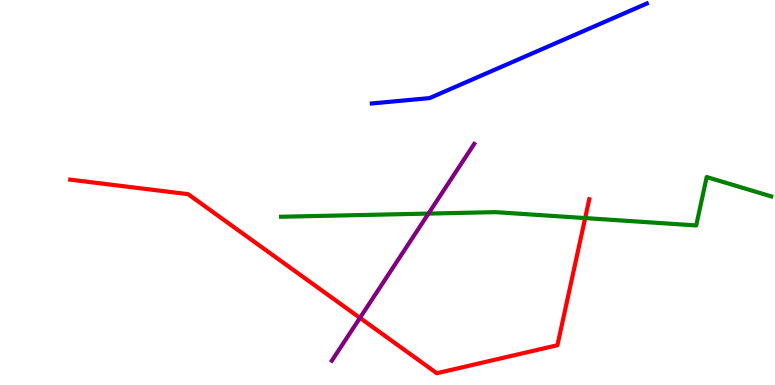[{'lines': ['blue', 'red'], 'intersections': []}, {'lines': ['green', 'red'], 'intersections': [{'x': 7.55, 'y': 4.34}]}, {'lines': ['purple', 'red'], 'intersections': [{'x': 4.64, 'y': 1.74}]}, {'lines': ['blue', 'green'], 'intersections': []}, {'lines': ['blue', 'purple'], 'intersections': []}, {'lines': ['green', 'purple'], 'intersections': [{'x': 5.53, 'y': 4.45}]}]